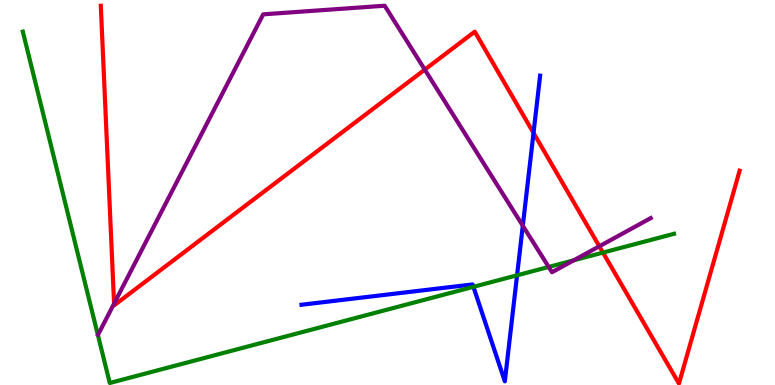[{'lines': ['blue', 'red'], 'intersections': [{'x': 6.88, 'y': 6.55}]}, {'lines': ['green', 'red'], 'intersections': [{'x': 7.78, 'y': 3.44}]}, {'lines': ['purple', 'red'], 'intersections': [{'x': 1.47, 'y': 2.11}, {'x': 5.48, 'y': 8.19}, {'x': 7.73, 'y': 3.6}]}, {'lines': ['blue', 'green'], 'intersections': [{'x': 6.11, 'y': 2.55}, {'x': 6.67, 'y': 2.85}]}, {'lines': ['blue', 'purple'], 'intersections': [{'x': 6.75, 'y': 4.14}]}, {'lines': ['green', 'purple'], 'intersections': [{'x': 7.08, 'y': 3.07}, {'x': 7.4, 'y': 3.24}]}]